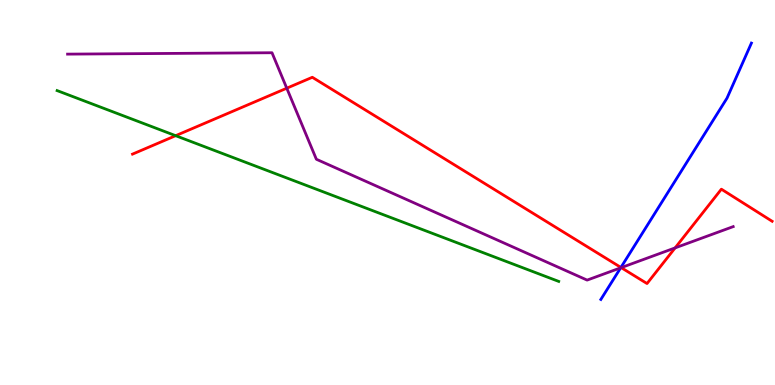[{'lines': ['blue', 'red'], 'intersections': [{'x': 8.01, 'y': 3.05}]}, {'lines': ['green', 'red'], 'intersections': [{'x': 2.27, 'y': 6.48}]}, {'lines': ['purple', 'red'], 'intersections': [{'x': 3.7, 'y': 7.71}, {'x': 8.02, 'y': 3.05}, {'x': 8.71, 'y': 3.56}]}, {'lines': ['blue', 'green'], 'intersections': []}, {'lines': ['blue', 'purple'], 'intersections': [{'x': 8.01, 'y': 3.04}]}, {'lines': ['green', 'purple'], 'intersections': []}]